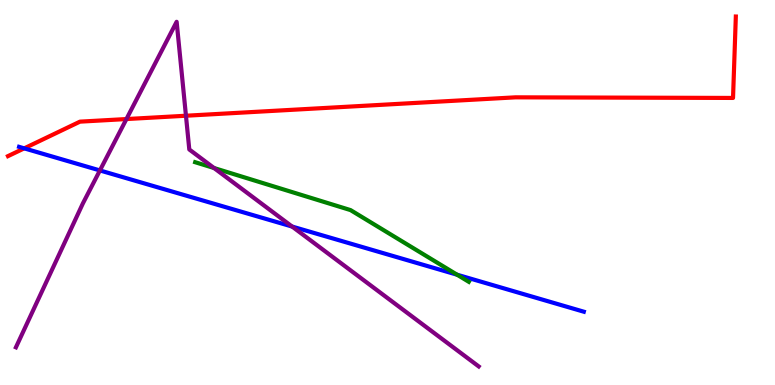[{'lines': ['blue', 'red'], 'intersections': [{'x': 0.313, 'y': 6.15}]}, {'lines': ['green', 'red'], 'intersections': []}, {'lines': ['purple', 'red'], 'intersections': [{'x': 1.63, 'y': 6.91}, {'x': 2.4, 'y': 6.99}]}, {'lines': ['blue', 'green'], 'intersections': [{'x': 5.9, 'y': 2.86}]}, {'lines': ['blue', 'purple'], 'intersections': [{'x': 1.29, 'y': 5.57}, {'x': 3.77, 'y': 4.12}]}, {'lines': ['green', 'purple'], 'intersections': [{'x': 2.76, 'y': 5.64}]}]